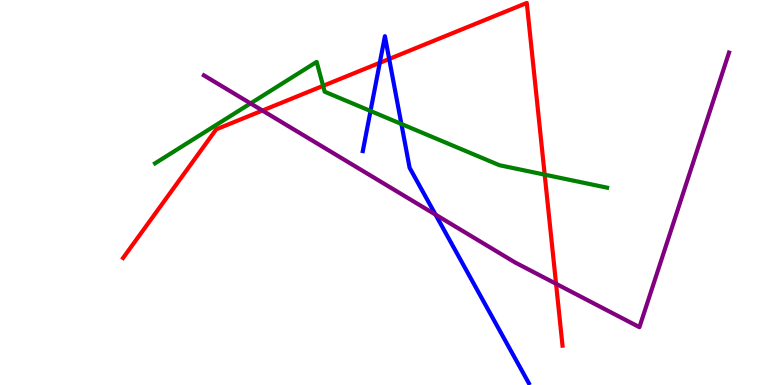[{'lines': ['blue', 'red'], 'intersections': [{'x': 4.9, 'y': 8.37}, {'x': 5.02, 'y': 8.47}]}, {'lines': ['green', 'red'], 'intersections': [{'x': 4.17, 'y': 7.77}, {'x': 7.03, 'y': 5.46}]}, {'lines': ['purple', 'red'], 'intersections': [{'x': 3.39, 'y': 7.13}, {'x': 7.17, 'y': 2.63}]}, {'lines': ['blue', 'green'], 'intersections': [{'x': 4.78, 'y': 7.12}, {'x': 5.18, 'y': 6.78}]}, {'lines': ['blue', 'purple'], 'intersections': [{'x': 5.62, 'y': 4.43}]}, {'lines': ['green', 'purple'], 'intersections': [{'x': 3.23, 'y': 7.31}]}]